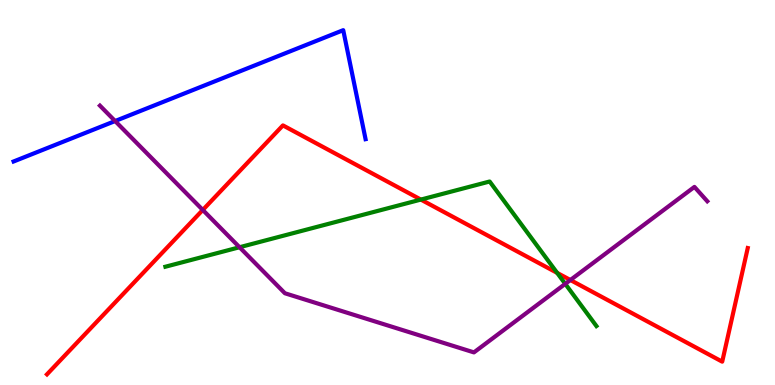[{'lines': ['blue', 'red'], 'intersections': []}, {'lines': ['green', 'red'], 'intersections': [{'x': 5.43, 'y': 4.82}, {'x': 7.19, 'y': 2.91}]}, {'lines': ['purple', 'red'], 'intersections': [{'x': 2.62, 'y': 4.55}, {'x': 7.36, 'y': 2.73}]}, {'lines': ['blue', 'green'], 'intersections': []}, {'lines': ['blue', 'purple'], 'intersections': [{'x': 1.49, 'y': 6.86}]}, {'lines': ['green', 'purple'], 'intersections': [{'x': 3.09, 'y': 3.58}, {'x': 7.29, 'y': 2.63}]}]